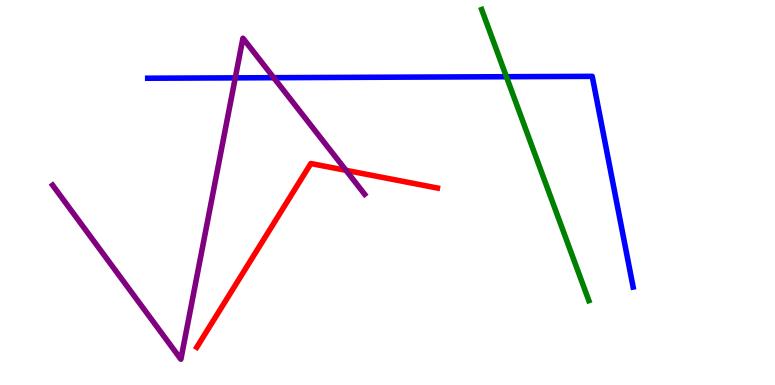[{'lines': ['blue', 'red'], 'intersections': []}, {'lines': ['green', 'red'], 'intersections': []}, {'lines': ['purple', 'red'], 'intersections': [{'x': 4.46, 'y': 5.58}]}, {'lines': ['blue', 'green'], 'intersections': [{'x': 6.53, 'y': 8.01}]}, {'lines': ['blue', 'purple'], 'intersections': [{'x': 3.04, 'y': 7.98}, {'x': 3.53, 'y': 7.98}]}, {'lines': ['green', 'purple'], 'intersections': []}]